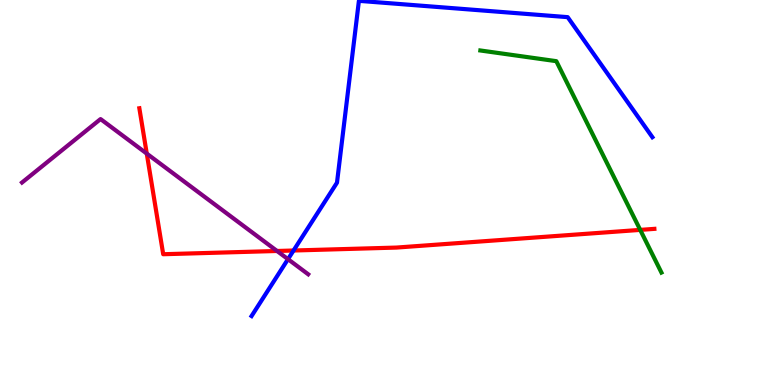[{'lines': ['blue', 'red'], 'intersections': [{'x': 3.79, 'y': 3.49}]}, {'lines': ['green', 'red'], 'intersections': [{'x': 8.26, 'y': 4.03}]}, {'lines': ['purple', 'red'], 'intersections': [{'x': 1.89, 'y': 6.01}, {'x': 3.57, 'y': 3.48}]}, {'lines': ['blue', 'green'], 'intersections': []}, {'lines': ['blue', 'purple'], 'intersections': [{'x': 3.72, 'y': 3.27}]}, {'lines': ['green', 'purple'], 'intersections': []}]